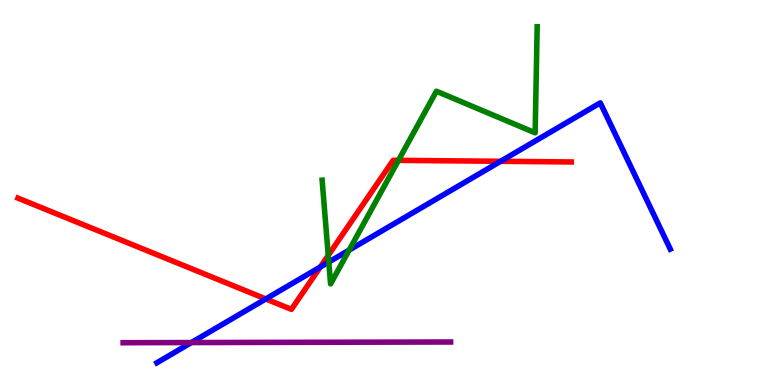[{'lines': ['blue', 'red'], 'intersections': [{'x': 3.43, 'y': 2.24}, {'x': 4.13, 'y': 3.07}, {'x': 6.46, 'y': 5.81}]}, {'lines': ['green', 'red'], 'intersections': [{'x': 4.24, 'y': 3.37}, {'x': 5.14, 'y': 5.84}]}, {'lines': ['purple', 'red'], 'intersections': []}, {'lines': ['blue', 'green'], 'intersections': [{'x': 4.24, 'y': 3.19}, {'x': 4.51, 'y': 3.5}]}, {'lines': ['blue', 'purple'], 'intersections': [{'x': 2.47, 'y': 1.1}]}, {'lines': ['green', 'purple'], 'intersections': []}]